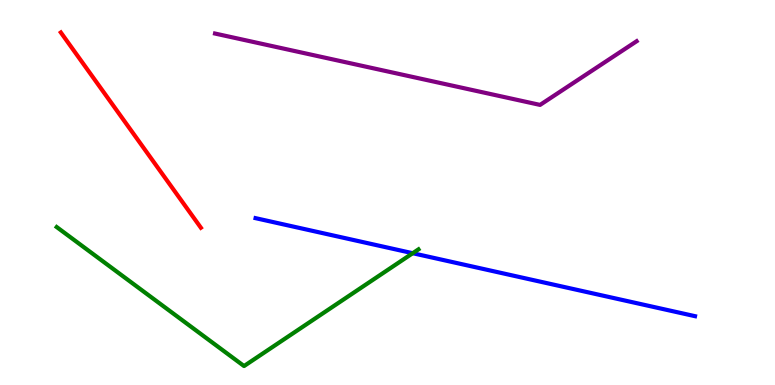[{'lines': ['blue', 'red'], 'intersections': []}, {'lines': ['green', 'red'], 'intersections': []}, {'lines': ['purple', 'red'], 'intersections': []}, {'lines': ['blue', 'green'], 'intersections': [{'x': 5.33, 'y': 3.42}]}, {'lines': ['blue', 'purple'], 'intersections': []}, {'lines': ['green', 'purple'], 'intersections': []}]